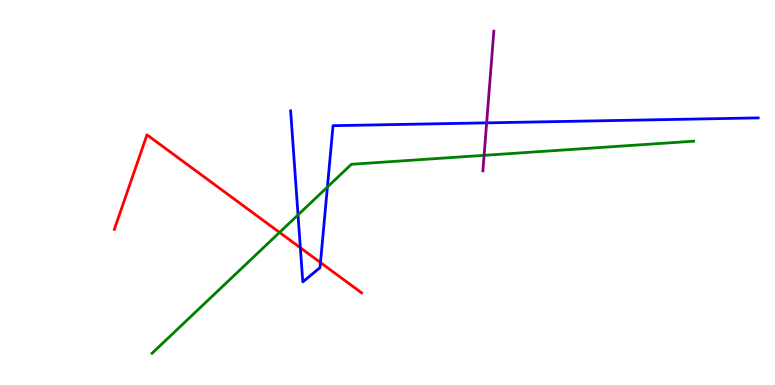[{'lines': ['blue', 'red'], 'intersections': [{'x': 3.88, 'y': 3.56}, {'x': 4.14, 'y': 3.18}]}, {'lines': ['green', 'red'], 'intersections': [{'x': 3.61, 'y': 3.96}]}, {'lines': ['purple', 'red'], 'intersections': []}, {'lines': ['blue', 'green'], 'intersections': [{'x': 3.85, 'y': 4.42}, {'x': 4.22, 'y': 5.14}]}, {'lines': ['blue', 'purple'], 'intersections': [{'x': 6.28, 'y': 6.81}]}, {'lines': ['green', 'purple'], 'intersections': [{'x': 6.25, 'y': 5.97}]}]